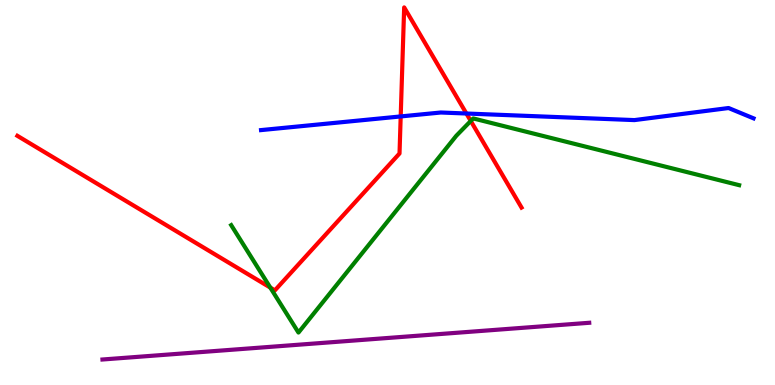[{'lines': ['blue', 'red'], 'intersections': [{'x': 5.17, 'y': 6.98}, {'x': 6.02, 'y': 7.05}]}, {'lines': ['green', 'red'], 'intersections': [{'x': 3.49, 'y': 2.53}, {'x': 6.07, 'y': 6.86}]}, {'lines': ['purple', 'red'], 'intersections': []}, {'lines': ['blue', 'green'], 'intersections': []}, {'lines': ['blue', 'purple'], 'intersections': []}, {'lines': ['green', 'purple'], 'intersections': []}]